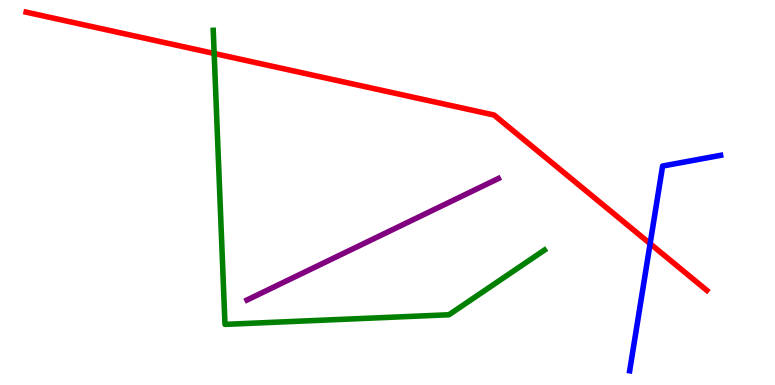[{'lines': ['blue', 'red'], 'intersections': [{'x': 8.39, 'y': 3.67}]}, {'lines': ['green', 'red'], 'intersections': [{'x': 2.76, 'y': 8.61}]}, {'lines': ['purple', 'red'], 'intersections': []}, {'lines': ['blue', 'green'], 'intersections': []}, {'lines': ['blue', 'purple'], 'intersections': []}, {'lines': ['green', 'purple'], 'intersections': []}]